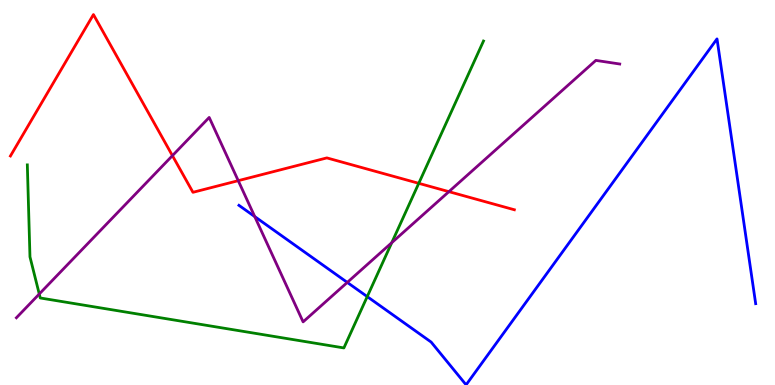[{'lines': ['blue', 'red'], 'intersections': []}, {'lines': ['green', 'red'], 'intersections': [{'x': 5.4, 'y': 5.24}]}, {'lines': ['purple', 'red'], 'intersections': [{'x': 2.22, 'y': 5.96}, {'x': 3.07, 'y': 5.31}, {'x': 5.79, 'y': 5.02}]}, {'lines': ['blue', 'green'], 'intersections': [{'x': 4.74, 'y': 2.3}]}, {'lines': ['blue', 'purple'], 'intersections': [{'x': 3.29, 'y': 4.37}, {'x': 4.48, 'y': 2.66}]}, {'lines': ['green', 'purple'], 'intersections': [{'x': 0.507, 'y': 2.36}, {'x': 5.05, 'y': 3.7}]}]